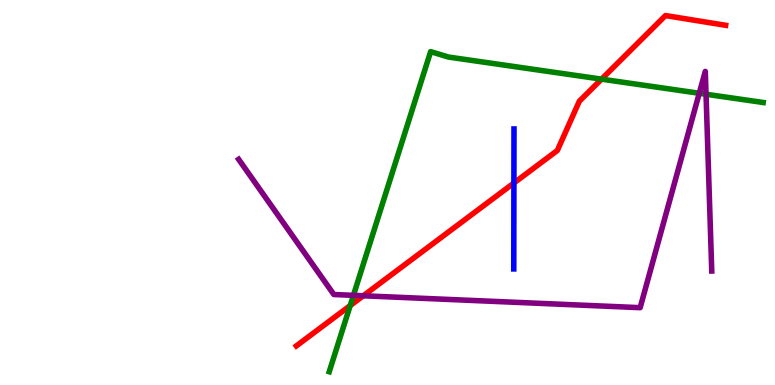[{'lines': ['blue', 'red'], 'intersections': [{'x': 6.63, 'y': 5.25}]}, {'lines': ['green', 'red'], 'intersections': [{'x': 4.52, 'y': 2.06}, {'x': 7.76, 'y': 7.94}]}, {'lines': ['purple', 'red'], 'intersections': [{'x': 4.69, 'y': 2.32}]}, {'lines': ['blue', 'green'], 'intersections': []}, {'lines': ['blue', 'purple'], 'intersections': []}, {'lines': ['green', 'purple'], 'intersections': [{'x': 4.56, 'y': 2.33}, {'x': 9.02, 'y': 7.58}, {'x': 9.11, 'y': 7.55}]}]